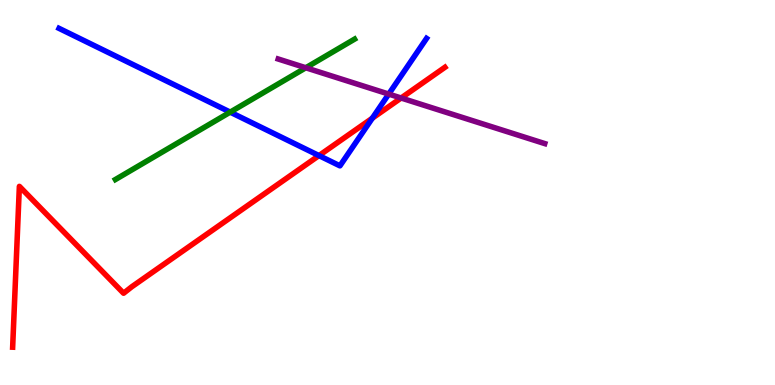[{'lines': ['blue', 'red'], 'intersections': [{'x': 4.12, 'y': 5.96}, {'x': 4.8, 'y': 6.93}]}, {'lines': ['green', 'red'], 'intersections': []}, {'lines': ['purple', 'red'], 'intersections': [{'x': 5.18, 'y': 7.45}]}, {'lines': ['blue', 'green'], 'intersections': [{'x': 2.97, 'y': 7.09}]}, {'lines': ['blue', 'purple'], 'intersections': [{'x': 5.02, 'y': 7.56}]}, {'lines': ['green', 'purple'], 'intersections': [{'x': 3.95, 'y': 8.24}]}]